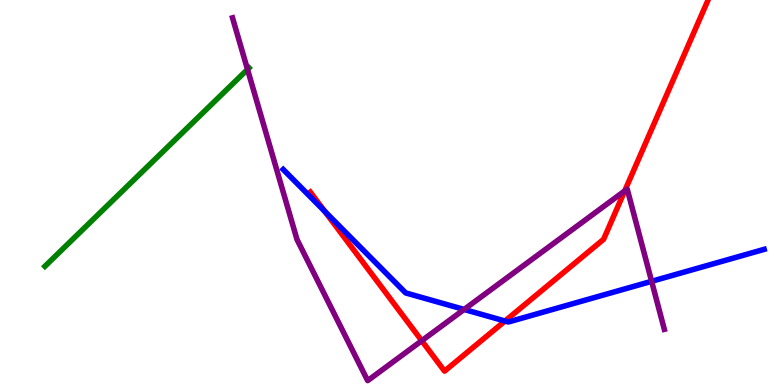[{'lines': ['blue', 'red'], 'intersections': [{'x': 4.19, 'y': 4.51}, {'x': 6.52, 'y': 1.66}]}, {'lines': ['green', 'red'], 'intersections': []}, {'lines': ['purple', 'red'], 'intersections': [{'x': 5.44, 'y': 1.15}, {'x': 8.06, 'y': 5.04}]}, {'lines': ['blue', 'green'], 'intersections': []}, {'lines': ['blue', 'purple'], 'intersections': [{'x': 5.99, 'y': 1.96}, {'x': 8.41, 'y': 2.69}]}, {'lines': ['green', 'purple'], 'intersections': [{'x': 3.19, 'y': 8.2}]}]